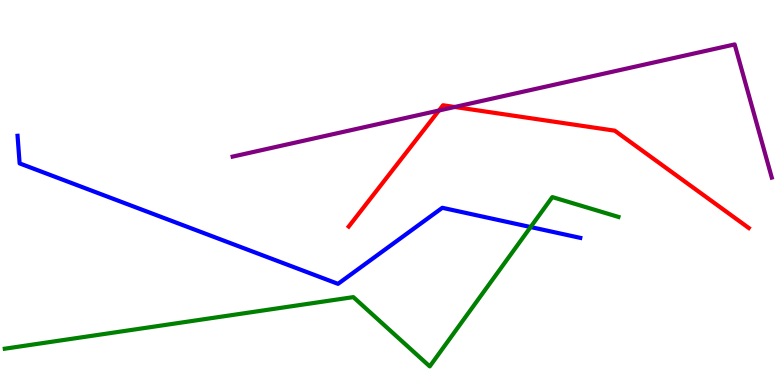[{'lines': ['blue', 'red'], 'intersections': []}, {'lines': ['green', 'red'], 'intersections': []}, {'lines': ['purple', 'red'], 'intersections': [{'x': 5.66, 'y': 7.13}, {'x': 5.87, 'y': 7.22}]}, {'lines': ['blue', 'green'], 'intersections': [{'x': 6.85, 'y': 4.1}]}, {'lines': ['blue', 'purple'], 'intersections': []}, {'lines': ['green', 'purple'], 'intersections': []}]